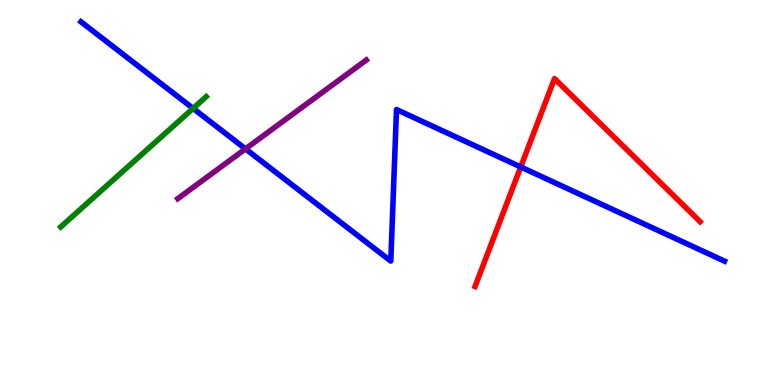[{'lines': ['blue', 'red'], 'intersections': [{'x': 6.72, 'y': 5.66}]}, {'lines': ['green', 'red'], 'intersections': []}, {'lines': ['purple', 'red'], 'intersections': []}, {'lines': ['blue', 'green'], 'intersections': [{'x': 2.49, 'y': 7.18}]}, {'lines': ['blue', 'purple'], 'intersections': [{'x': 3.17, 'y': 6.13}]}, {'lines': ['green', 'purple'], 'intersections': []}]